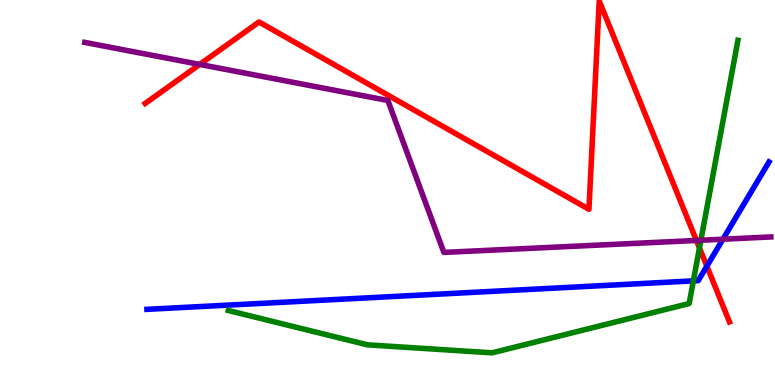[{'lines': ['blue', 'red'], 'intersections': [{'x': 9.12, 'y': 3.09}]}, {'lines': ['green', 'red'], 'intersections': [{'x': 9.03, 'y': 3.56}]}, {'lines': ['purple', 'red'], 'intersections': [{'x': 2.58, 'y': 8.33}, {'x': 8.99, 'y': 3.75}]}, {'lines': ['blue', 'green'], 'intersections': [{'x': 8.95, 'y': 2.7}]}, {'lines': ['blue', 'purple'], 'intersections': [{'x': 9.33, 'y': 3.79}]}, {'lines': ['green', 'purple'], 'intersections': [{'x': 9.04, 'y': 3.76}]}]